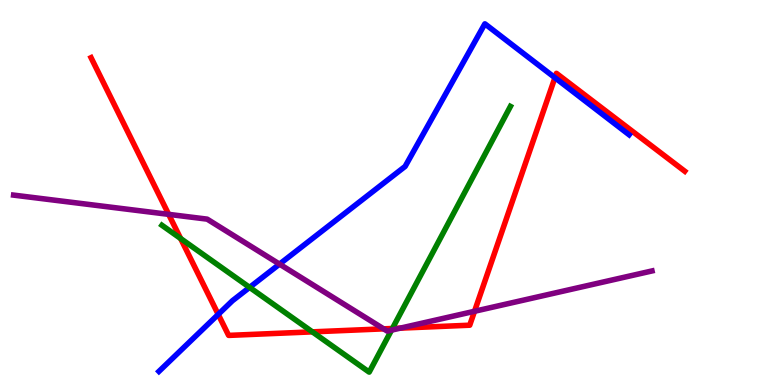[{'lines': ['blue', 'red'], 'intersections': [{'x': 2.82, 'y': 1.83}, {'x': 7.16, 'y': 7.98}]}, {'lines': ['green', 'red'], 'intersections': [{'x': 2.33, 'y': 3.8}, {'x': 4.03, 'y': 1.38}, {'x': 5.06, 'y': 1.47}]}, {'lines': ['purple', 'red'], 'intersections': [{'x': 2.18, 'y': 4.43}, {'x': 4.95, 'y': 1.46}, {'x': 5.17, 'y': 1.48}, {'x': 6.12, 'y': 1.91}]}, {'lines': ['blue', 'green'], 'intersections': [{'x': 3.22, 'y': 2.54}]}, {'lines': ['blue', 'purple'], 'intersections': [{'x': 3.61, 'y': 3.14}]}, {'lines': ['green', 'purple'], 'intersections': [{'x': 5.05, 'y': 1.42}]}]